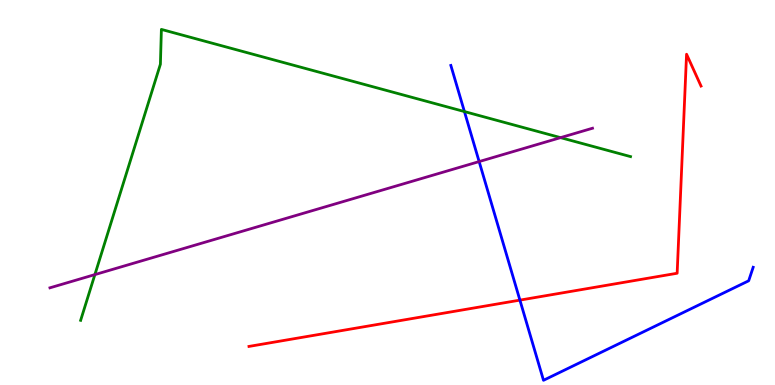[{'lines': ['blue', 'red'], 'intersections': [{'x': 6.71, 'y': 2.2}]}, {'lines': ['green', 'red'], 'intersections': []}, {'lines': ['purple', 'red'], 'intersections': []}, {'lines': ['blue', 'green'], 'intersections': [{'x': 5.99, 'y': 7.1}]}, {'lines': ['blue', 'purple'], 'intersections': [{'x': 6.18, 'y': 5.8}]}, {'lines': ['green', 'purple'], 'intersections': [{'x': 1.22, 'y': 2.87}, {'x': 7.23, 'y': 6.43}]}]